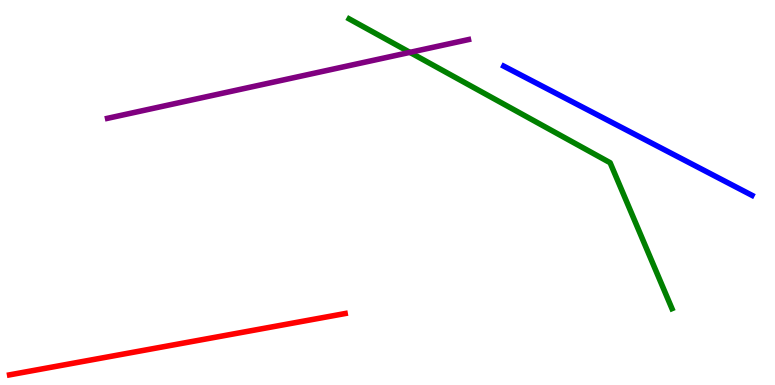[{'lines': ['blue', 'red'], 'intersections': []}, {'lines': ['green', 'red'], 'intersections': []}, {'lines': ['purple', 'red'], 'intersections': []}, {'lines': ['blue', 'green'], 'intersections': []}, {'lines': ['blue', 'purple'], 'intersections': []}, {'lines': ['green', 'purple'], 'intersections': [{'x': 5.29, 'y': 8.64}]}]